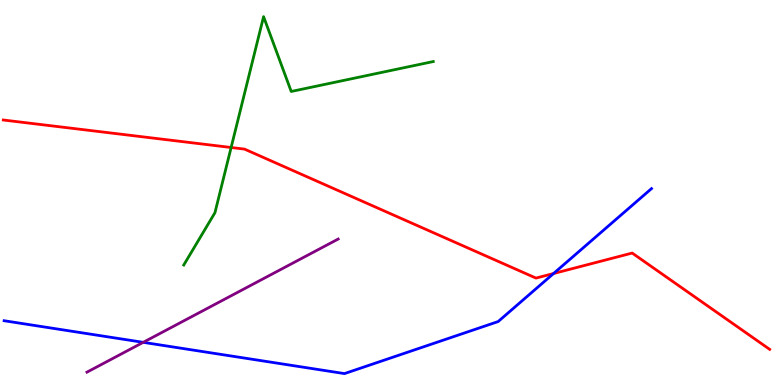[{'lines': ['blue', 'red'], 'intersections': [{'x': 7.14, 'y': 2.9}]}, {'lines': ['green', 'red'], 'intersections': [{'x': 2.98, 'y': 6.17}]}, {'lines': ['purple', 'red'], 'intersections': []}, {'lines': ['blue', 'green'], 'intersections': []}, {'lines': ['blue', 'purple'], 'intersections': [{'x': 1.85, 'y': 1.11}]}, {'lines': ['green', 'purple'], 'intersections': []}]